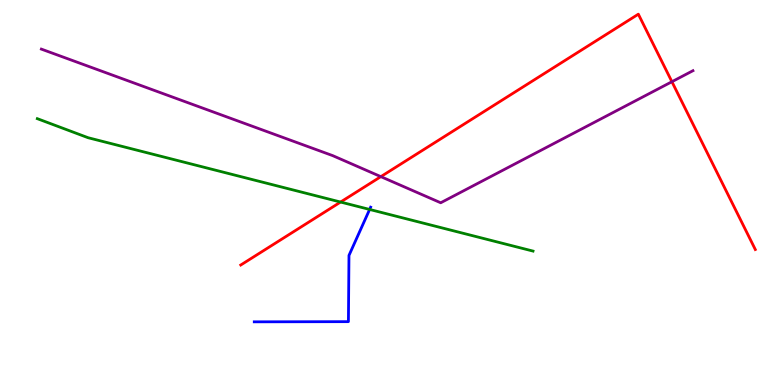[{'lines': ['blue', 'red'], 'intersections': []}, {'lines': ['green', 'red'], 'intersections': [{'x': 4.39, 'y': 4.75}]}, {'lines': ['purple', 'red'], 'intersections': [{'x': 4.91, 'y': 5.41}, {'x': 8.67, 'y': 7.88}]}, {'lines': ['blue', 'green'], 'intersections': [{'x': 4.77, 'y': 4.56}]}, {'lines': ['blue', 'purple'], 'intersections': []}, {'lines': ['green', 'purple'], 'intersections': []}]